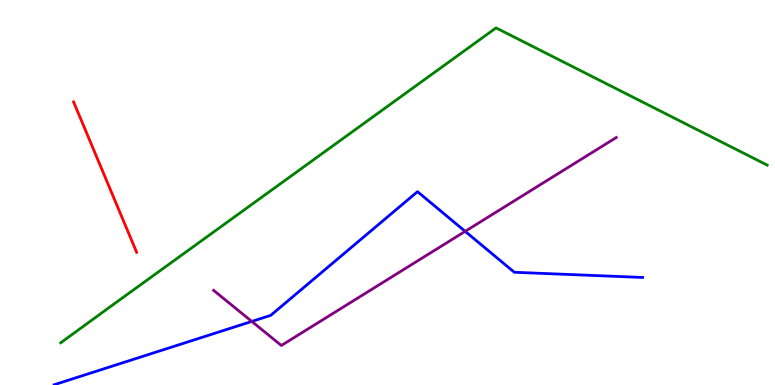[{'lines': ['blue', 'red'], 'intersections': []}, {'lines': ['green', 'red'], 'intersections': []}, {'lines': ['purple', 'red'], 'intersections': []}, {'lines': ['blue', 'green'], 'intersections': []}, {'lines': ['blue', 'purple'], 'intersections': [{'x': 3.25, 'y': 1.65}, {'x': 6.0, 'y': 3.99}]}, {'lines': ['green', 'purple'], 'intersections': []}]